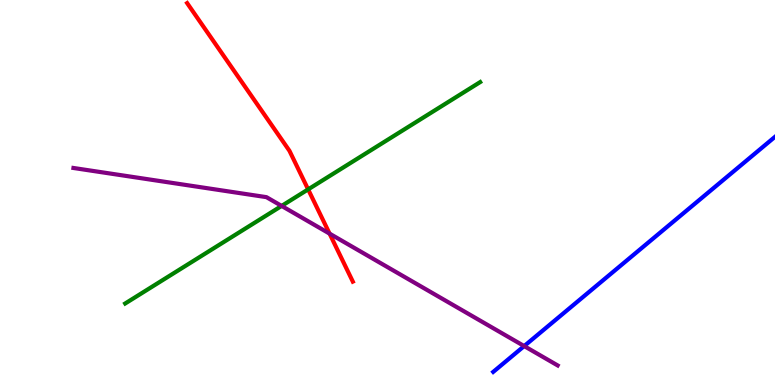[{'lines': ['blue', 'red'], 'intersections': []}, {'lines': ['green', 'red'], 'intersections': [{'x': 3.98, 'y': 5.08}]}, {'lines': ['purple', 'red'], 'intersections': [{'x': 4.25, 'y': 3.93}]}, {'lines': ['blue', 'green'], 'intersections': []}, {'lines': ['blue', 'purple'], 'intersections': [{'x': 6.76, 'y': 1.01}]}, {'lines': ['green', 'purple'], 'intersections': [{'x': 3.63, 'y': 4.65}]}]